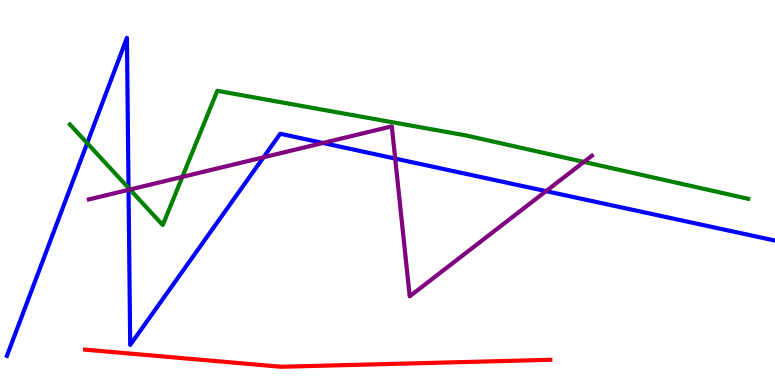[{'lines': ['blue', 'red'], 'intersections': []}, {'lines': ['green', 'red'], 'intersections': []}, {'lines': ['purple', 'red'], 'intersections': []}, {'lines': ['blue', 'green'], 'intersections': [{'x': 1.12, 'y': 6.28}, {'x': 1.66, 'y': 5.12}]}, {'lines': ['blue', 'purple'], 'intersections': [{'x': 1.66, 'y': 5.07}, {'x': 3.4, 'y': 5.91}, {'x': 4.17, 'y': 6.29}, {'x': 5.1, 'y': 5.88}, {'x': 7.05, 'y': 5.04}]}, {'lines': ['green', 'purple'], 'intersections': [{'x': 1.68, 'y': 5.08}, {'x': 2.35, 'y': 5.41}, {'x': 7.53, 'y': 5.79}]}]